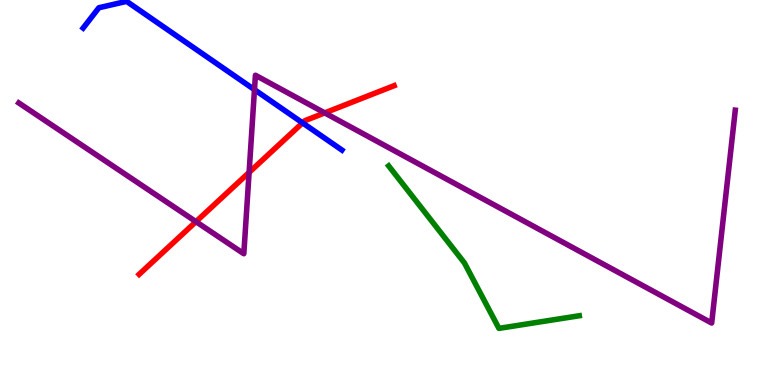[{'lines': ['blue', 'red'], 'intersections': [{'x': 3.9, 'y': 6.81}]}, {'lines': ['green', 'red'], 'intersections': []}, {'lines': ['purple', 'red'], 'intersections': [{'x': 2.53, 'y': 4.24}, {'x': 3.21, 'y': 5.52}, {'x': 4.19, 'y': 7.07}]}, {'lines': ['blue', 'green'], 'intersections': []}, {'lines': ['blue', 'purple'], 'intersections': [{'x': 3.28, 'y': 7.67}]}, {'lines': ['green', 'purple'], 'intersections': []}]